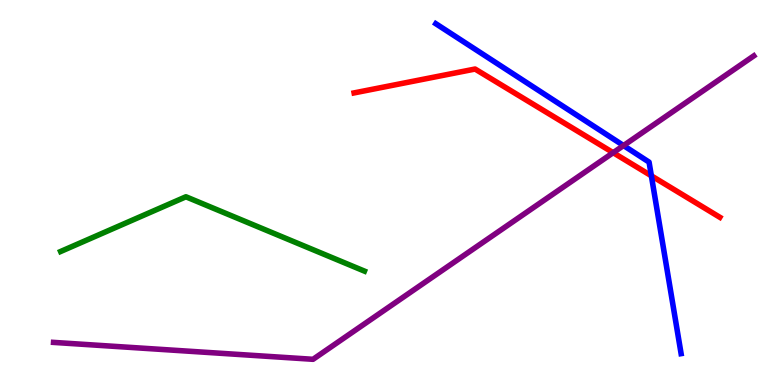[{'lines': ['blue', 'red'], 'intersections': [{'x': 8.4, 'y': 5.43}]}, {'lines': ['green', 'red'], 'intersections': []}, {'lines': ['purple', 'red'], 'intersections': [{'x': 7.91, 'y': 6.03}]}, {'lines': ['blue', 'green'], 'intersections': []}, {'lines': ['blue', 'purple'], 'intersections': [{'x': 8.05, 'y': 6.22}]}, {'lines': ['green', 'purple'], 'intersections': []}]